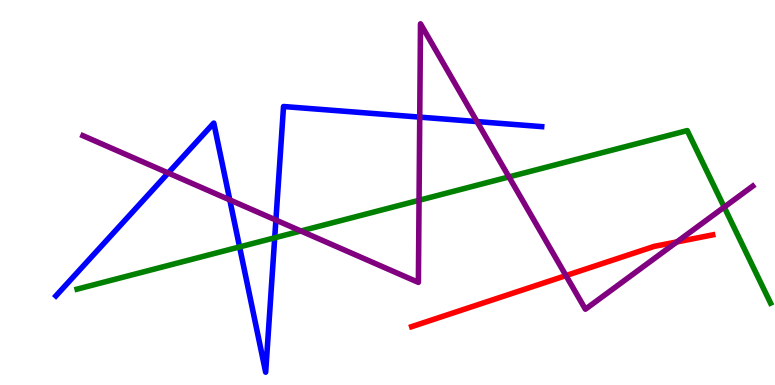[{'lines': ['blue', 'red'], 'intersections': []}, {'lines': ['green', 'red'], 'intersections': []}, {'lines': ['purple', 'red'], 'intersections': [{'x': 7.3, 'y': 2.84}, {'x': 8.73, 'y': 3.72}]}, {'lines': ['blue', 'green'], 'intersections': [{'x': 3.09, 'y': 3.59}, {'x': 3.54, 'y': 3.82}]}, {'lines': ['blue', 'purple'], 'intersections': [{'x': 2.17, 'y': 5.51}, {'x': 2.97, 'y': 4.81}, {'x': 3.56, 'y': 4.28}, {'x': 5.42, 'y': 6.96}, {'x': 6.15, 'y': 6.84}]}, {'lines': ['green', 'purple'], 'intersections': [{'x': 3.88, 'y': 4.0}, {'x': 5.41, 'y': 4.8}, {'x': 6.57, 'y': 5.4}, {'x': 9.34, 'y': 4.62}]}]